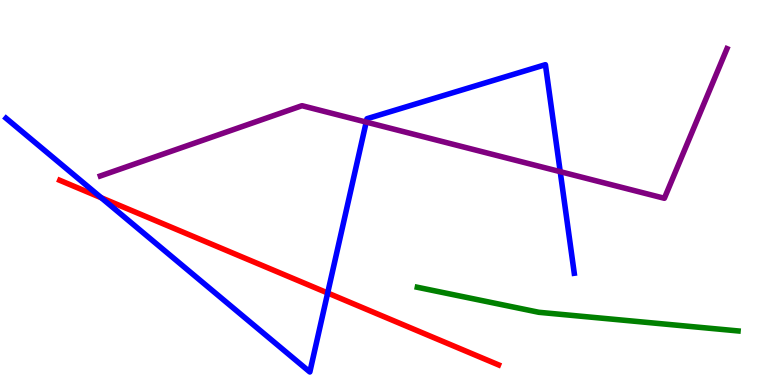[{'lines': ['blue', 'red'], 'intersections': [{'x': 1.31, 'y': 4.86}, {'x': 4.23, 'y': 2.39}]}, {'lines': ['green', 'red'], 'intersections': []}, {'lines': ['purple', 'red'], 'intersections': []}, {'lines': ['blue', 'green'], 'intersections': []}, {'lines': ['blue', 'purple'], 'intersections': [{'x': 4.73, 'y': 6.83}, {'x': 7.23, 'y': 5.54}]}, {'lines': ['green', 'purple'], 'intersections': []}]